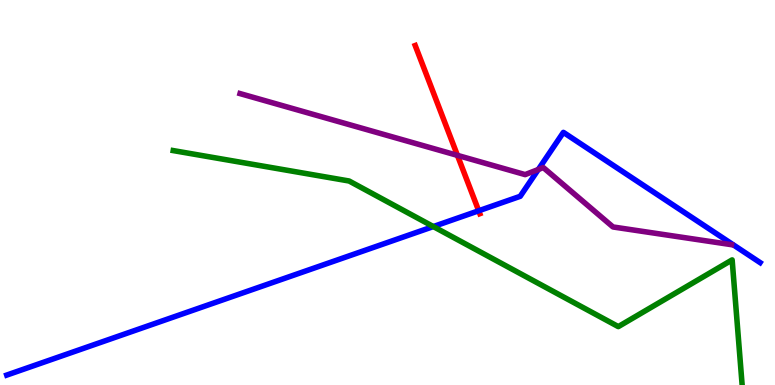[{'lines': ['blue', 'red'], 'intersections': [{'x': 6.18, 'y': 4.53}]}, {'lines': ['green', 'red'], 'intersections': []}, {'lines': ['purple', 'red'], 'intersections': [{'x': 5.9, 'y': 5.96}]}, {'lines': ['blue', 'green'], 'intersections': [{'x': 5.59, 'y': 4.12}]}, {'lines': ['blue', 'purple'], 'intersections': [{'x': 6.95, 'y': 5.6}]}, {'lines': ['green', 'purple'], 'intersections': []}]